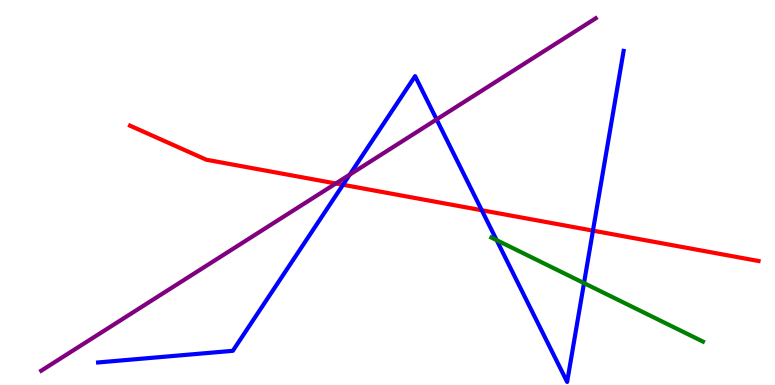[{'lines': ['blue', 'red'], 'intersections': [{'x': 4.43, 'y': 5.2}, {'x': 6.22, 'y': 4.54}, {'x': 7.65, 'y': 4.01}]}, {'lines': ['green', 'red'], 'intersections': []}, {'lines': ['purple', 'red'], 'intersections': [{'x': 4.33, 'y': 5.23}]}, {'lines': ['blue', 'green'], 'intersections': [{'x': 6.41, 'y': 3.76}, {'x': 7.54, 'y': 2.65}]}, {'lines': ['blue', 'purple'], 'intersections': [{'x': 4.51, 'y': 5.46}, {'x': 5.63, 'y': 6.9}]}, {'lines': ['green', 'purple'], 'intersections': []}]